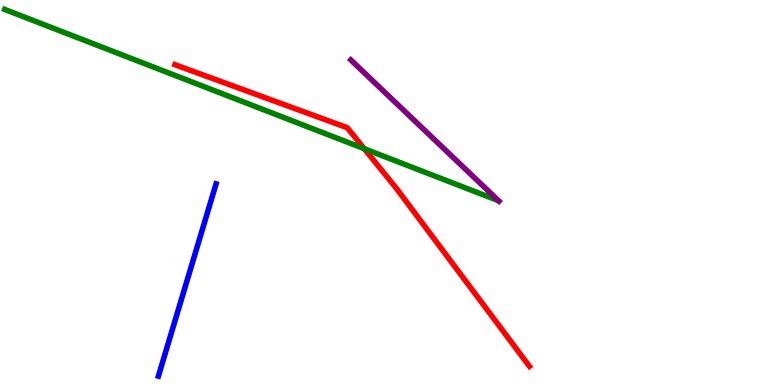[{'lines': ['blue', 'red'], 'intersections': []}, {'lines': ['green', 'red'], 'intersections': [{'x': 4.7, 'y': 6.14}]}, {'lines': ['purple', 'red'], 'intersections': []}, {'lines': ['blue', 'green'], 'intersections': []}, {'lines': ['blue', 'purple'], 'intersections': []}, {'lines': ['green', 'purple'], 'intersections': []}]